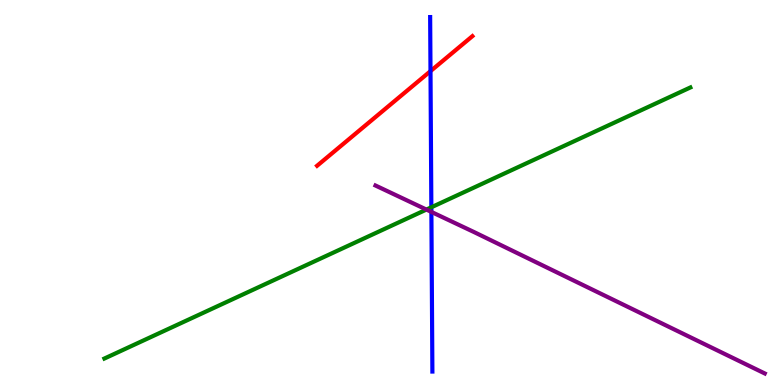[{'lines': ['blue', 'red'], 'intersections': [{'x': 5.55, 'y': 8.15}]}, {'lines': ['green', 'red'], 'intersections': []}, {'lines': ['purple', 'red'], 'intersections': []}, {'lines': ['blue', 'green'], 'intersections': [{'x': 5.57, 'y': 4.62}]}, {'lines': ['blue', 'purple'], 'intersections': [{'x': 5.57, 'y': 4.5}]}, {'lines': ['green', 'purple'], 'intersections': [{'x': 5.5, 'y': 4.56}]}]